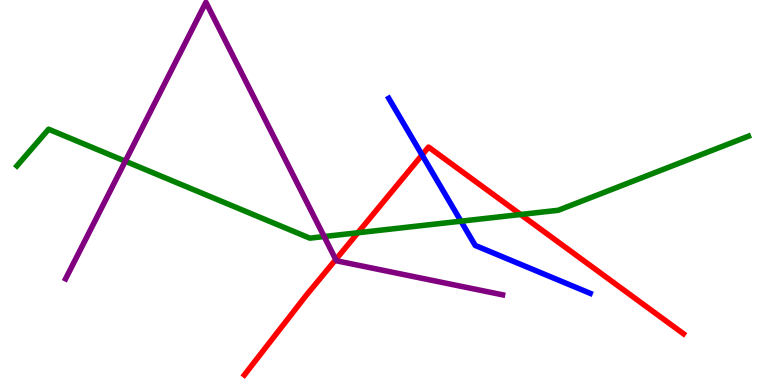[{'lines': ['blue', 'red'], 'intersections': [{'x': 5.45, 'y': 5.97}]}, {'lines': ['green', 'red'], 'intersections': [{'x': 4.62, 'y': 3.95}, {'x': 6.72, 'y': 4.43}]}, {'lines': ['purple', 'red'], 'intersections': [{'x': 4.33, 'y': 3.26}]}, {'lines': ['blue', 'green'], 'intersections': [{'x': 5.95, 'y': 4.25}]}, {'lines': ['blue', 'purple'], 'intersections': []}, {'lines': ['green', 'purple'], 'intersections': [{'x': 1.62, 'y': 5.81}, {'x': 4.18, 'y': 3.86}]}]